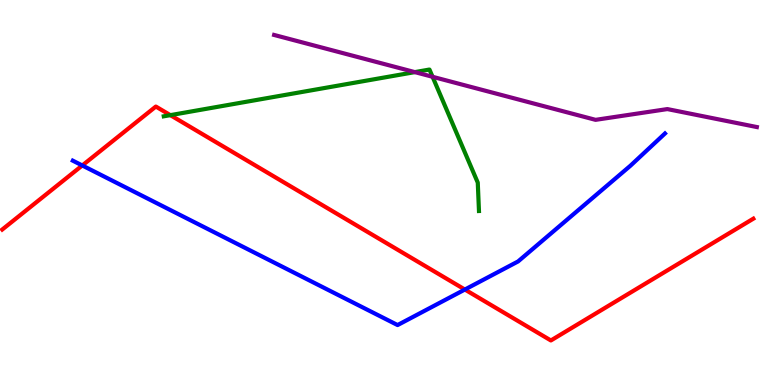[{'lines': ['blue', 'red'], 'intersections': [{'x': 1.06, 'y': 5.7}, {'x': 6.0, 'y': 2.48}]}, {'lines': ['green', 'red'], 'intersections': [{'x': 2.2, 'y': 7.01}]}, {'lines': ['purple', 'red'], 'intersections': []}, {'lines': ['blue', 'green'], 'intersections': []}, {'lines': ['blue', 'purple'], 'intersections': []}, {'lines': ['green', 'purple'], 'intersections': [{'x': 5.35, 'y': 8.13}, {'x': 5.58, 'y': 8.01}]}]